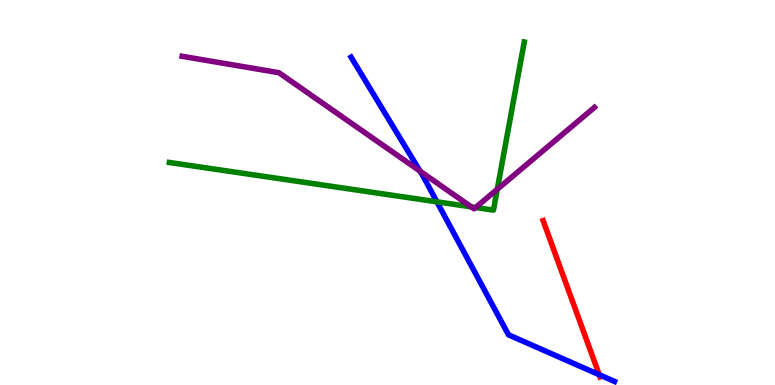[{'lines': ['blue', 'red'], 'intersections': [{'x': 7.73, 'y': 0.267}]}, {'lines': ['green', 'red'], 'intersections': []}, {'lines': ['purple', 'red'], 'intersections': []}, {'lines': ['blue', 'green'], 'intersections': [{'x': 5.64, 'y': 4.76}]}, {'lines': ['blue', 'purple'], 'intersections': [{'x': 5.42, 'y': 5.55}]}, {'lines': ['green', 'purple'], 'intersections': [{'x': 6.08, 'y': 4.63}, {'x': 6.14, 'y': 4.61}, {'x': 6.42, 'y': 5.08}]}]